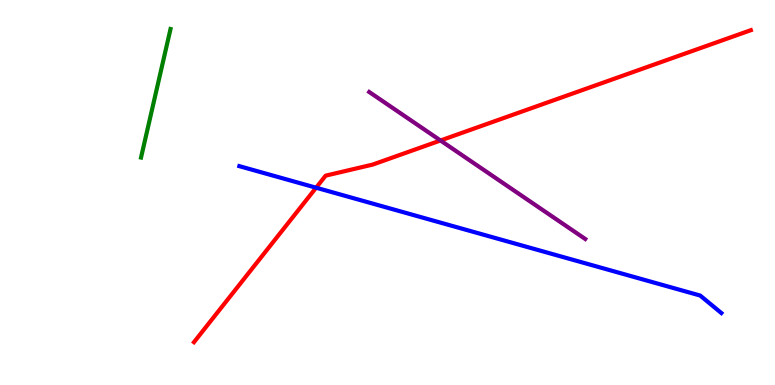[{'lines': ['blue', 'red'], 'intersections': [{'x': 4.08, 'y': 5.12}]}, {'lines': ['green', 'red'], 'intersections': []}, {'lines': ['purple', 'red'], 'intersections': [{'x': 5.68, 'y': 6.35}]}, {'lines': ['blue', 'green'], 'intersections': []}, {'lines': ['blue', 'purple'], 'intersections': []}, {'lines': ['green', 'purple'], 'intersections': []}]